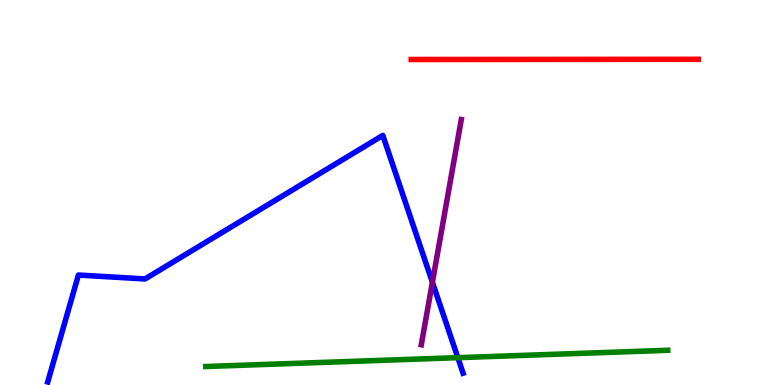[{'lines': ['blue', 'red'], 'intersections': []}, {'lines': ['green', 'red'], 'intersections': []}, {'lines': ['purple', 'red'], 'intersections': []}, {'lines': ['blue', 'green'], 'intersections': [{'x': 5.91, 'y': 0.71}]}, {'lines': ['blue', 'purple'], 'intersections': [{'x': 5.58, 'y': 2.67}]}, {'lines': ['green', 'purple'], 'intersections': []}]